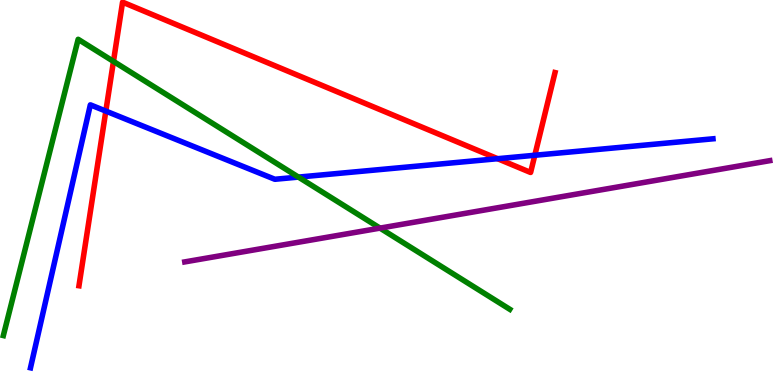[{'lines': ['blue', 'red'], 'intersections': [{'x': 1.37, 'y': 7.11}, {'x': 6.42, 'y': 5.88}, {'x': 6.9, 'y': 5.97}]}, {'lines': ['green', 'red'], 'intersections': [{'x': 1.46, 'y': 8.41}]}, {'lines': ['purple', 'red'], 'intersections': []}, {'lines': ['blue', 'green'], 'intersections': [{'x': 3.85, 'y': 5.4}]}, {'lines': ['blue', 'purple'], 'intersections': []}, {'lines': ['green', 'purple'], 'intersections': [{'x': 4.9, 'y': 4.07}]}]